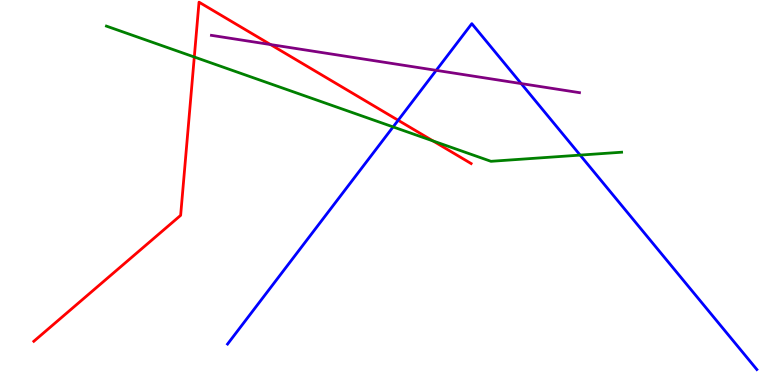[{'lines': ['blue', 'red'], 'intersections': [{'x': 5.14, 'y': 6.88}]}, {'lines': ['green', 'red'], 'intersections': [{'x': 2.51, 'y': 8.52}, {'x': 5.59, 'y': 6.34}]}, {'lines': ['purple', 'red'], 'intersections': [{'x': 3.49, 'y': 8.84}]}, {'lines': ['blue', 'green'], 'intersections': [{'x': 5.07, 'y': 6.7}, {'x': 7.49, 'y': 5.97}]}, {'lines': ['blue', 'purple'], 'intersections': [{'x': 5.63, 'y': 8.17}, {'x': 6.73, 'y': 7.83}]}, {'lines': ['green', 'purple'], 'intersections': []}]